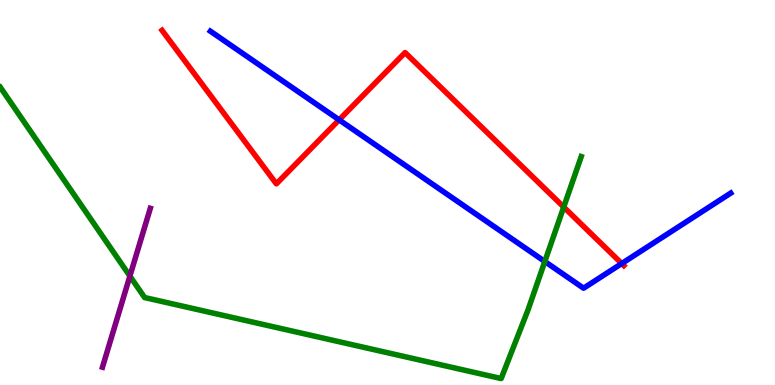[{'lines': ['blue', 'red'], 'intersections': [{'x': 4.38, 'y': 6.89}, {'x': 8.02, 'y': 3.15}]}, {'lines': ['green', 'red'], 'intersections': [{'x': 7.27, 'y': 4.62}]}, {'lines': ['purple', 'red'], 'intersections': []}, {'lines': ['blue', 'green'], 'intersections': [{'x': 7.03, 'y': 3.21}]}, {'lines': ['blue', 'purple'], 'intersections': []}, {'lines': ['green', 'purple'], 'intersections': [{'x': 1.68, 'y': 2.83}]}]